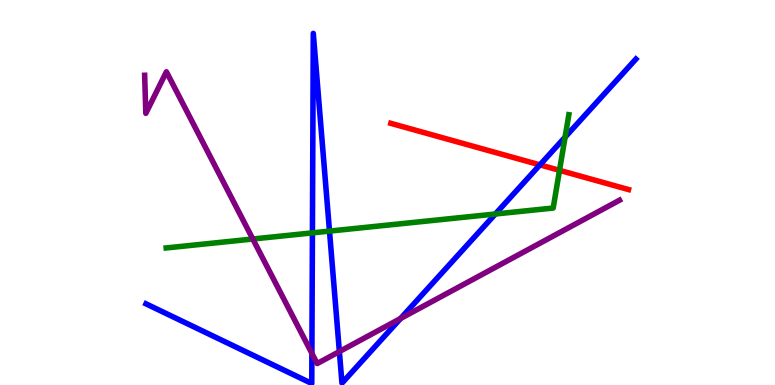[{'lines': ['blue', 'red'], 'intersections': [{'x': 6.97, 'y': 5.72}]}, {'lines': ['green', 'red'], 'intersections': [{'x': 7.22, 'y': 5.58}]}, {'lines': ['purple', 'red'], 'intersections': []}, {'lines': ['blue', 'green'], 'intersections': [{'x': 4.03, 'y': 3.95}, {'x': 4.25, 'y': 4.0}, {'x': 6.39, 'y': 4.44}, {'x': 7.29, 'y': 6.44}]}, {'lines': ['blue', 'purple'], 'intersections': [{'x': 4.02, 'y': 0.822}, {'x': 4.38, 'y': 0.869}, {'x': 5.17, 'y': 1.73}]}, {'lines': ['green', 'purple'], 'intersections': [{'x': 3.26, 'y': 3.79}]}]